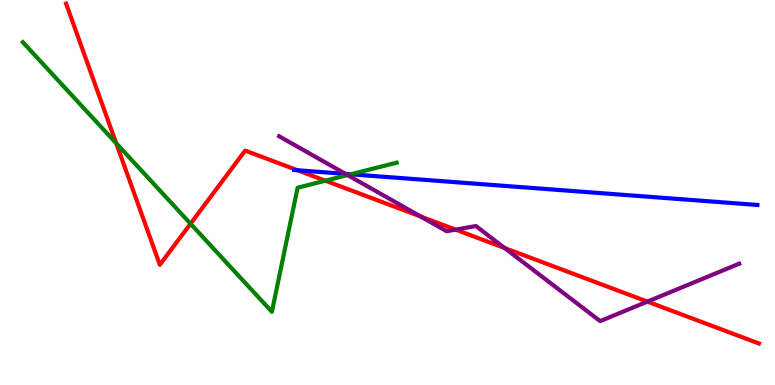[{'lines': ['blue', 'red'], 'intersections': [{'x': 3.84, 'y': 5.58}]}, {'lines': ['green', 'red'], 'intersections': [{'x': 1.5, 'y': 6.28}, {'x': 2.46, 'y': 4.19}, {'x': 4.2, 'y': 5.31}]}, {'lines': ['purple', 'red'], 'intersections': [{'x': 5.43, 'y': 4.38}, {'x': 5.88, 'y': 4.04}, {'x': 6.51, 'y': 3.56}, {'x': 8.35, 'y': 2.17}]}, {'lines': ['blue', 'green'], 'intersections': [{'x': 4.53, 'y': 5.47}]}, {'lines': ['blue', 'purple'], 'intersections': [{'x': 4.46, 'y': 5.48}]}, {'lines': ['green', 'purple'], 'intersections': [{'x': 4.49, 'y': 5.45}]}]